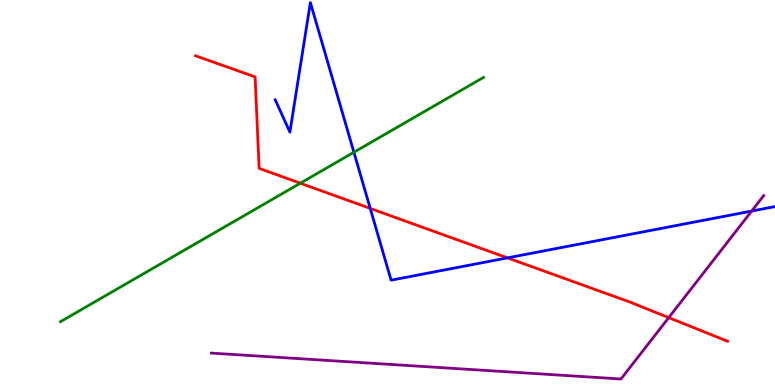[{'lines': ['blue', 'red'], 'intersections': [{'x': 4.78, 'y': 4.59}, {'x': 6.55, 'y': 3.3}]}, {'lines': ['green', 'red'], 'intersections': [{'x': 3.87, 'y': 5.24}]}, {'lines': ['purple', 'red'], 'intersections': [{'x': 8.63, 'y': 1.75}]}, {'lines': ['blue', 'green'], 'intersections': [{'x': 4.57, 'y': 6.05}]}, {'lines': ['blue', 'purple'], 'intersections': [{'x': 9.7, 'y': 4.52}]}, {'lines': ['green', 'purple'], 'intersections': []}]